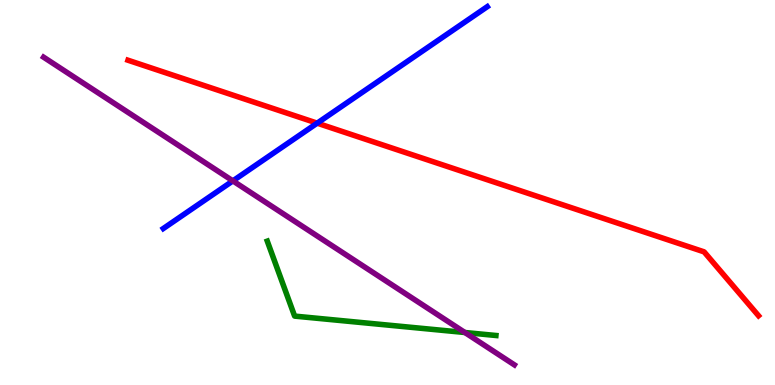[{'lines': ['blue', 'red'], 'intersections': [{'x': 4.09, 'y': 6.8}]}, {'lines': ['green', 'red'], 'intersections': []}, {'lines': ['purple', 'red'], 'intersections': []}, {'lines': ['blue', 'green'], 'intersections': []}, {'lines': ['blue', 'purple'], 'intersections': [{'x': 3.0, 'y': 5.3}]}, {'lines': ['green', 'purple'], 'intersections': [{'x': 6.0, 'y': 1.36}]}]